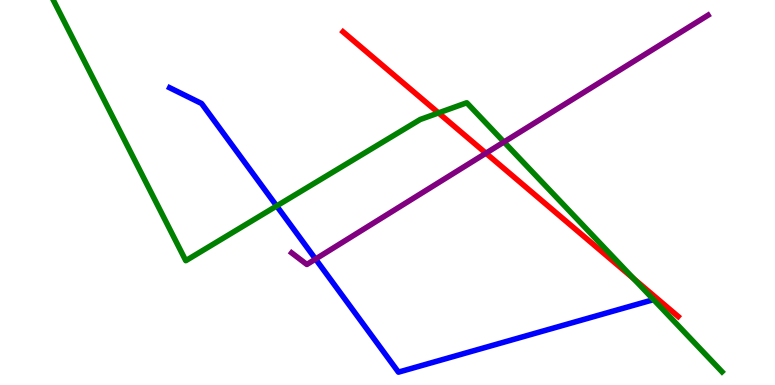[{'lines': ['blue', 'red'], 'intersections': []}, {'lines': ['green', 'red'], 'intersections': [{'x': 5.66, 'y': 7.07}, {'x': 8.18, 'y': 2.76}]}, {'lines': ['purple', 'red'], 'intersections': [{'x': 6.27, 'y': 6.02}]}, {'lines': ['blue', 'green'], 'intersections': [{'x': 3.57, 'y': 4.65}]}, {'lines': ['blue', 'purple'], 'intersections': [{'x': 4.07, 'y': 3.27}]}, {'lines': ['green', 'purple'], 'intersections': [{'x': 6.5, 'y': 6.31}]}]